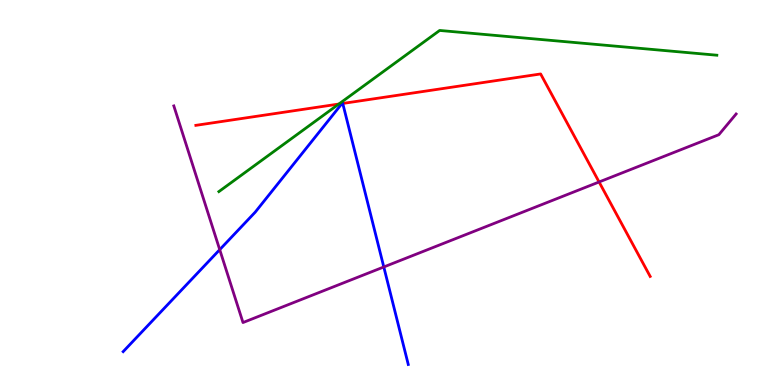[{'lines': ['blue', 'red'], 'intersections': [{'x': 4.41, 'y': 7.31}, {'x': 4.42, 'y': 7.31}]}, {'lines': ['green', 'red'], 'intersections': [{'x': 4.37, 'y': 7.3}]}, {'lines': ['purple', 'red'], 'intersections': [{'x': 7.73, 'y': 5.27}]}, {'lines': ['blue', 'green'], 'intersections': []}, {'lines': ['blue', 'purple'], 'intersections': [{'x': 2.84, 'y': 3.52}, {'x': 4.95, 'y': 3.07}]}, {'lines': ['green', 'purple'], 'intersections': []}]